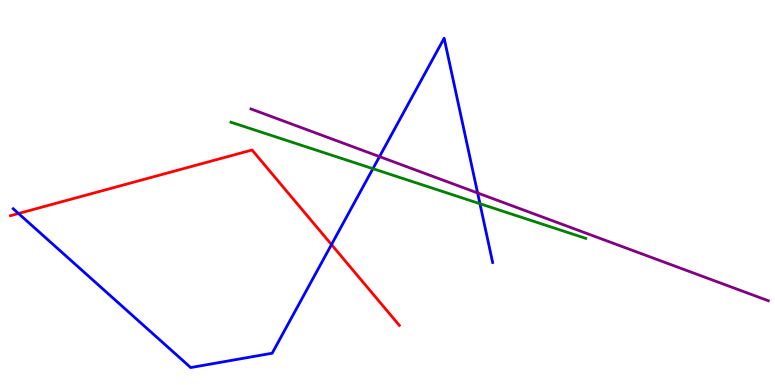[{'lines': ['blue', 'red'], 'intersections': [{'x': 0.239, 'y': 4.45}, {'x': 4.28, 'y': 3.65}]}, {'lines': ['green', 'red'], 'intersections': []}, {'lines': ['purple', 'red'], 'intersections': []}, {'lines': ['blue', 'green'], 'intersections': [{'x': 4.81, 'y': 5.62}, {'x': 6.19, 'y': 4.71}]}, {'lines': ['blue', 'purple'], 'intersections': [{'x': 4.9, 'y': 5.93}, {'x': 6.16, 'y': 4.99}]}, {'lines': ['green', 'purple'], 'intersections': []}]